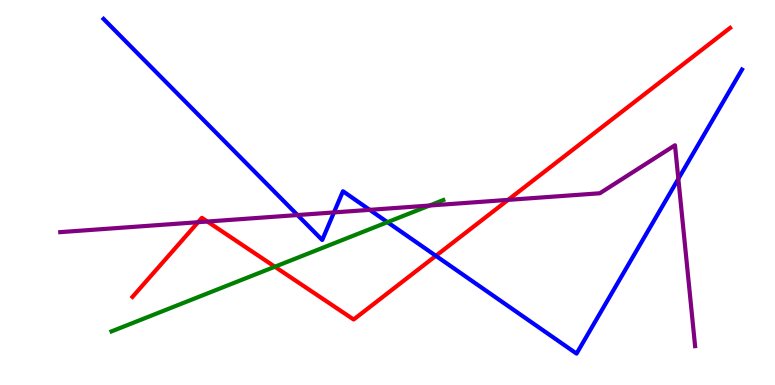[{'lines': ['blue', 'red'], 'intersections': [{'x': 5.62, 'y': 3.36}]}, {'lines': ['green', 'red'], 'intersections': [{'x': 3.55, 'y': 3.07}]}, {'lines': ['purple', 'red'], 'intersections': [{'x': 2.56, 'y': 4.23}, {'x': 2.68, 'y': 4.25}, {'x': 6.56, 'y': 4.81}]}, {'lines': ['blue', 'green'], 'intersections': [{'x': 5.0, 'y': 4.23}]}, {'lines': ['blue', 'purple'], 'intersections': [{'x': 3.84, 'y': 4.41}, {'x': 4.31, 'y': 4.48}, {'x': 4.77, 'y': 4.55}, {'x': 8.75, 'y': 5.35}]}, {'lines': ['green', 'purple'], 'intersections': [{'x': 5.54, 'y': 4.66}]}]